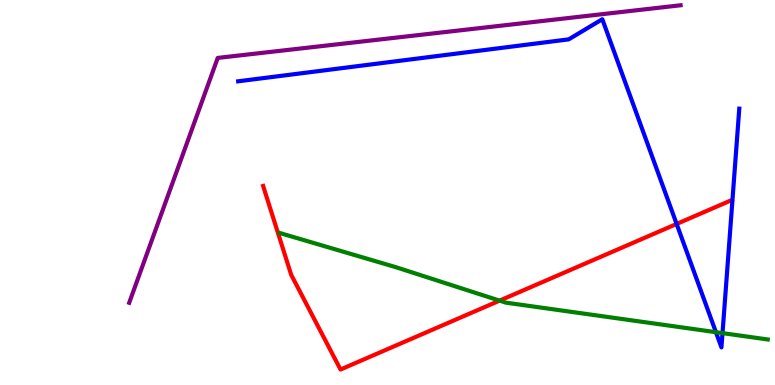[{'lines': ['blue', 'red'], 'intersections': [{'x': 8.73, 'y': 4.18}]}, {'lines': ['green', 'red'], 'intersections': [{'x': 6.45, 'y': 2.19}]}, {'lines': ['purple', 'red'], 'intersections': []}, {'lines': ['blue', 'green'], 'intersections': [{'x': 9.24, 'y': 1.37}, {'x': 9.32, 'y': 1.35}]}, {'lines': ['blue', 'purple'], 'intersections': []}, {'lines': ['green', 'purple'], 'intersections': []}]